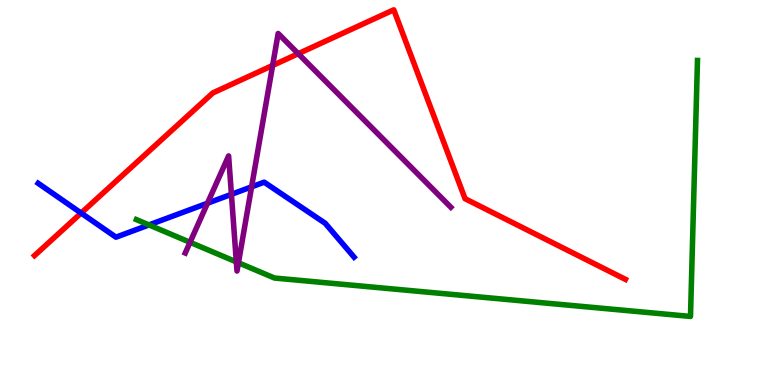[{'lines': ['blue', 'red'], 'intersections': [{'x': 1.05, 'y': 4.47}]}, {'lines': ['green', 'red'], 'intersections': []}, {'lines': ['purple', 'red'], 'intersections': [{'x': 3.52, 'y': 8.3}, {'x': 3.85, 'y': 8.61}]}, {'lines': ['blue', 'green'], 'intersections': [{'x': 1.92, 'y': 4.16}]}, {'lines': ['blue', 'purple'], 'intersections': [{'x': 2.68, 'y': 4.72}, {'x': 2.99, 'y': 4.95}, {'x': 3.25, 'y': 5.15}]}, {'lines': ['green', 'purple'], 'intersections': [{'x': 2.45, 'y': 3.71}, {'x': 3.05, 'y': 3.2}, {'x': 3.08, 'y': 3.17}]}]